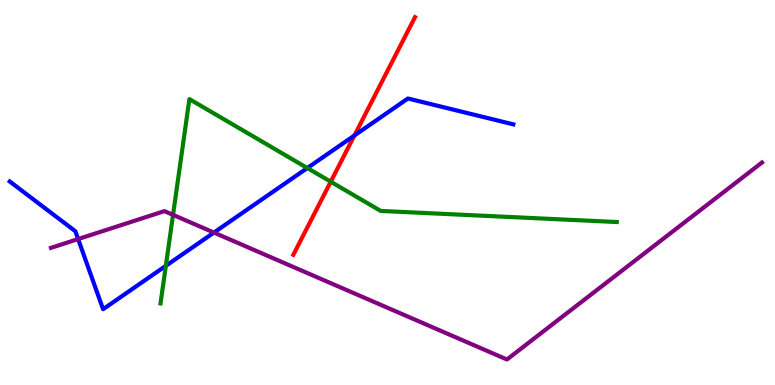[{'lines': ['blue', 'red'], 'intersections': [{'x': 4.57, 'y': 6.48}]}, {'lines': ['green', 'red'], 'intersections': [{'x': 4.27, 'y': 5.28}]}, {'lines': ['purple', 'red'], 'intersections': []}, {'lines': ['blue', 'green'], 'intersections': [{'x': 2.14, 'y': 3.1}, {'x': 3.97, 'y': 5.64}]}, {'lines': ['blue', 'purple'], 'intersections': [{'x': 1.01, 'y': 3.79}, {'x': 2.76, 'y': 3.96}]}, {'lines': ['green', 'purple'], 'intersections': [{'x': 2.23, 'y': 4.42}]}]